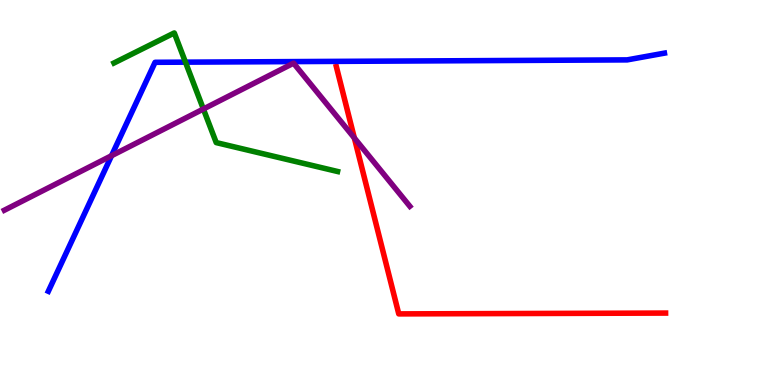[{'lines': ['blue', 'red'], 'intersections': []}, {'lines': ['green', 'red'], 'intersections': []}, {'lines': ['purple', 'red'], 'intersections': [{'x': 4.57, 'y': 6.42}]}, {'lines': ['blue', 'green'], 'intersections': [{'x': 2.39, 'y': 8.39}]}, {'lines': ['blue', 'purple'], 'intersections': [{'x': 1.44, 'y': 5.96}]}, {'lines': ['green', 'purple'], 'intersections': [{'x': 2.62, 'y': 7.17}]}]